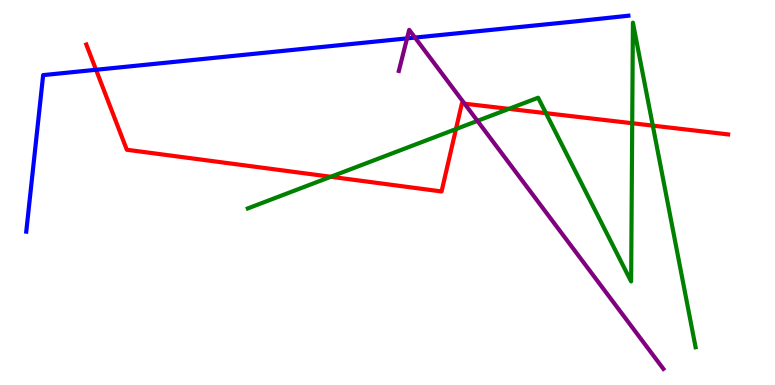[{'lines': ['blue', 'red'], 'intersections': [{'x': 1.24, 'y': 8.19}]}, {'lines': ['green', 'red'], 'intersections': [{'x': 4.27, 'y': 5.41}, {'x': 5.88, 'y': 6.65}, {'x': 6.57, 'y': 7.17}, {'x': 7.04, 'y': 7.06}, {'x': 8.16, 'y': 6.8}, {'x': 8.42, 'y': 6.74}]}, {'lines': ['purple', 'red'], 'intersections': [{'x': 5.99, 'y': 7.31}]}, {'lines': ['blue', 'green'], 'intersections': []}, {'lines': ['blue', 'purple'], 'intersections': [{'x': 5.25, 'y': 9.0}, {'x': 5.35, 'y': 9.02}]}, {'lines': ['green', 'purple'], 'intersections': [{'x': 6.16, 'y': 6.86}]}]